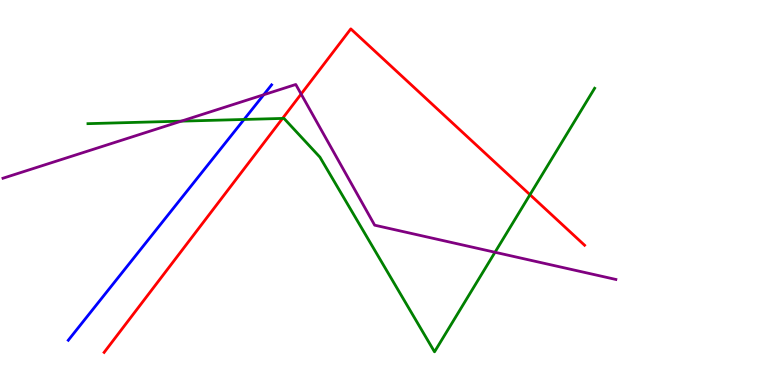[{'lines': ['blue', 'red'], 'intersections': []}, {'lines': ['green', 'red'], 'intersections': [{'x': 3.65, 'y': 6.92}, {'x': 6.84, 'y': 4.94}]}, {'lines': ['purple', 'red'], 'intersections': [{'x': 3.89, 'y': 7.56}]}, {'lines': ['blue', 'green'], 'intersections': [{'x': 3.15, 'y': 6.9}]}, {'lines': ['blue', 'purple'], 'intersections': [{'x': 3.4, 'y': 7.54}]}, {'lines': ['green', 'purple'], 'intersections': [{'x': 2.34, 'y': 6.85}, {'x': 6.39, 'y': 3.45}]}]